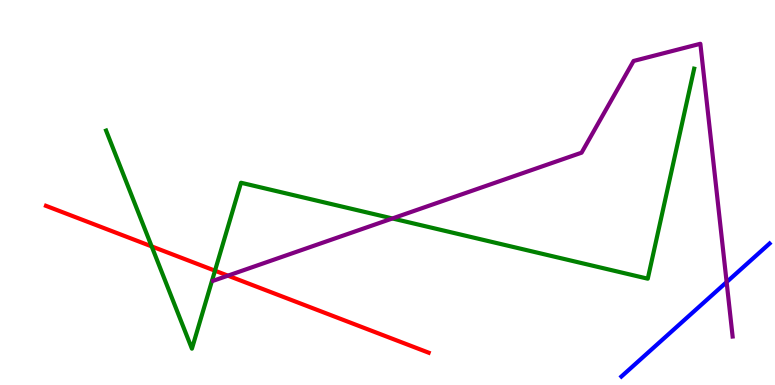[{'lines': ['blue', 'red'], 'intersections': []}, {'lines': ['green', 'red'], 'intersections': [{'x': 1.96, 'y': 3.6}, {'x': 2.77, 'y': 2.97}]}, {'lines': ['purple', 'red'], 'intersections': [{'x': 2.94, 'y': 2.84}]}, {'lines': ['blue', 'green'], 'intersections': []}, {'lines': ['blue', 'purple'], 'intersections': [{'x': 9.38, 'y': 2.67}]}, {'lines': ['green', 'purple'], 'intersections': [{'x': 5.06, 'y': 4.33}]}]